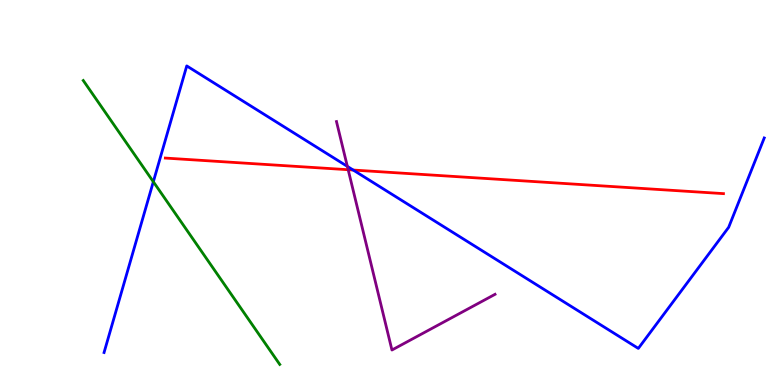[{'lines': ['blue', 'red'], 'intersections': [{'x': 4.56, 'y': 5.58}]}, {'lines': ['green', 'red'], 'intersections': []}, {'lines': ['purple', 'red'], 'intersections': [{'x': 4.49, 'y': 5.59}]}, {'lines': ['blue', 'green'], 'intersections': [{'x': 1.98, 'y': 5.28}]}, {'lines': ['blue', 'purple'], 'intersections': [{'x': 4.48, 'y': 5.68}]}, {'lines': ['green', 'purple'], 'intersections': []}]